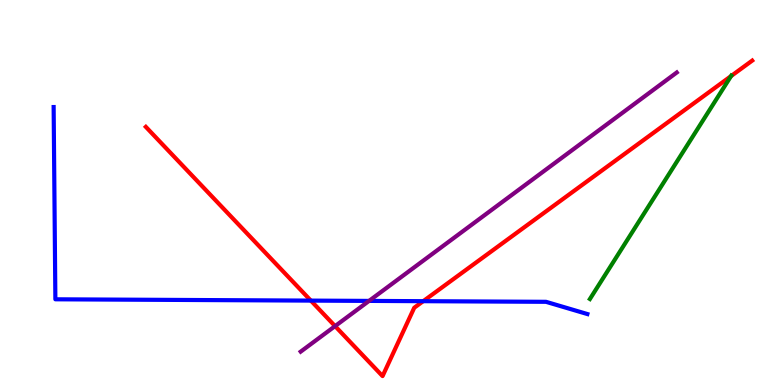[{'lines': ['blue', 'red'], 'intersections': [{'x': 4.01, 'y': 2.19}, {'x': 5.46, 'y': 2.18}]}, {'lines': ['green', 'red'], 'intersections': [{'x': 9.43, 'y': 8.02}]}, {'lines': ['purple', 'red'], 'intersections': [{'x': 4.32, 'y': 1.53}]}, {'lines': ['blue', 'green'], 'intersections': []}, {'lines': ['blue', 'purple'], 'intersections': [{'x': 4.76, 'y': 2.18}]}, {'lines': ['green', 'purple'], 'intersections': []}]